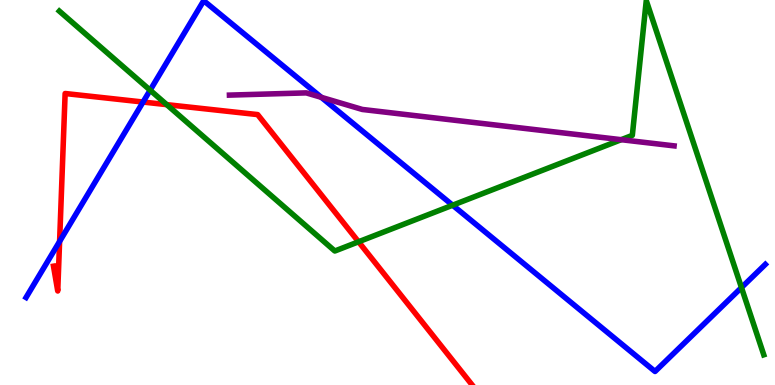[{'lines': ['blue', 'red'], 'intersections': [{'x': 0.769, 'y': 3.73}, {'x': 1.85, 'y': 7.35}]}, {'lines': ['green', 'red'], 'intersections': [{'x': 2.15, 'y': 7.28}, {'x': 4.63, 'y': 3.72}]}, {'lines': ['purple', 'red'], 'intersections': []}, {'lines': ['blue', 'green'], 'intersections': [{'x': 1.94, 'y': 7.66}, {'x': 5.84, 'y': 4.67}, {'x': 9.57, 'y': 2.53}]}, {'lines': ['blue', 'purple'], 'intersections': [{'x': 4.15, 'y': 7.47}]}, {'lines': ['green', 'purple'], 'intersections': [{'x': 8.02, 'y': 6.37}]}]